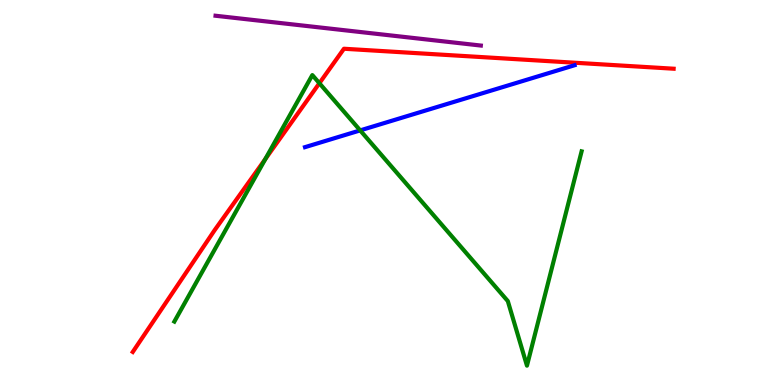[{'lines': ['blue', 'red'], 'intersections': []}, {'lines': ['green', 'red'], 'intersections': [{'x': 3.42, 'y': 5.87}, {'x': 4.12, 'y': 7.84}]}, {'lines': ['purple', 'red'], 'intersections': []}, {'lines': ['blue', 'green'], 'intersections': [{'x': 4.65, 'y': 6.61}]}, {'lines': ['blue', 'purple'], 'intersections': []}, {'lines': ['green', 'purple'], 'intersections': []}]